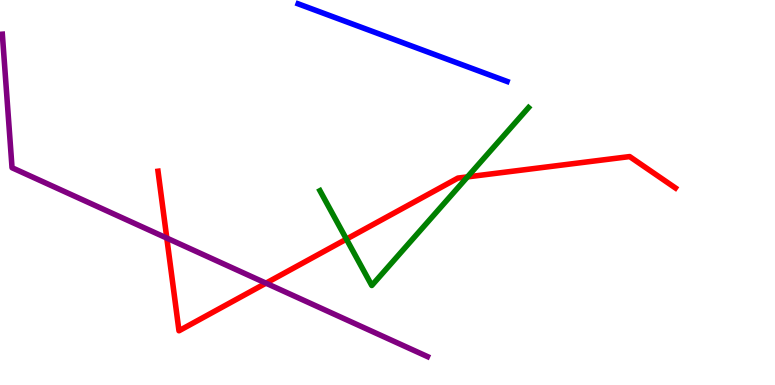[{'lines': ['blue', 'red'], 'intersections': []}, {'lines': ['green', 'red'], 'intersections': [{'x': 4.47, 'y': 3.79}, {'x': 6.03, 'y': 5.41}]}, {'lines': ['purple', 'red'], 'intersections': [{'x': 2.15, 'y': 3.82}, {'x': 3.43, 'y': 2.65}]}, {'lines': ['blue', 'green'], 'intersections': []}, {'lines': ['blue', 'purple'], 'intersections': []}, {'lines': ['green', 'purple'], 'intersections': []}]